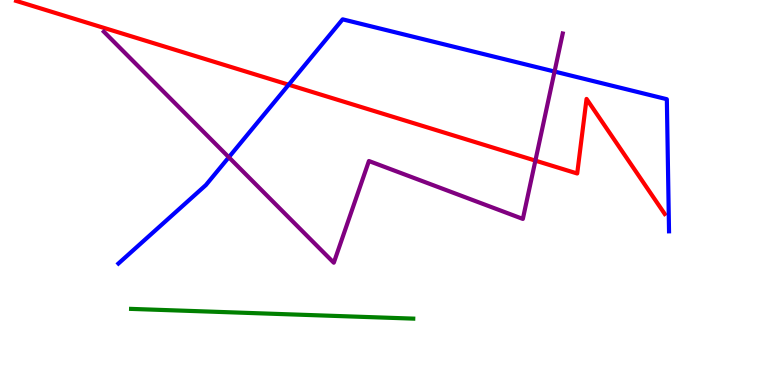[{'lines': ['blue', 'red'], 'intersections': [{'x': 3.72, 'y': 7.8}]}, {'lines': ['green', 'red'], 'intersections': []}, {'lines': ['purple', 'red'], 'intersections': [{'x': 6.91, 'y': 5.83}]}, {'lines': ['blue', 'green'], 'intersections': []}, {'lines': ['blue', 'purple'], 'intersections': [{'x': 2.95, 'y': 5.92}, {'x': 7.16, 'y': 8.14}]}, {'lines': ['green', 'purple'], 'intersections': []}]